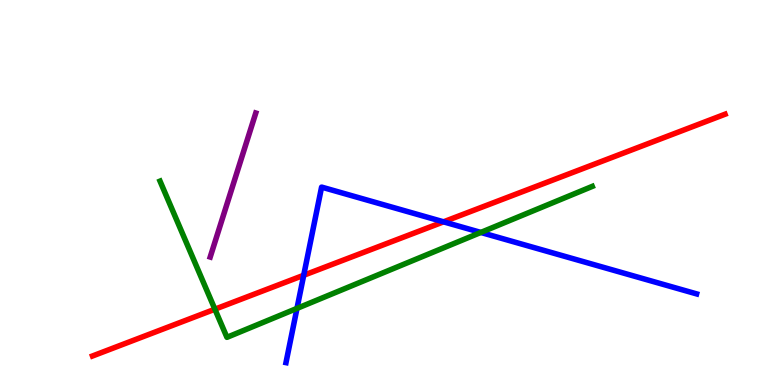[{'lines': ['blue', 'red'], 'intersections': [{'x': 3.92, 'y': 2.85}, {'x': 5.72, 'y': 4.24}]}, {'lines': ['green', 'red'], 'intersections': [{'x': 2.77, 'y': 1.97}]}, {'lines': ['purple', 'red'], 'intersections': []}, {'lines': ['blue', 'green'], 'intersections': [{'x': 3.83, 'y': 1.99}, {'x': 6.2, 'y': 3.96}]}, {'lines': ['blue', 'purple'], 'intersections': []}, {'lines': ['green', 'purple'], 'intersections': []}]